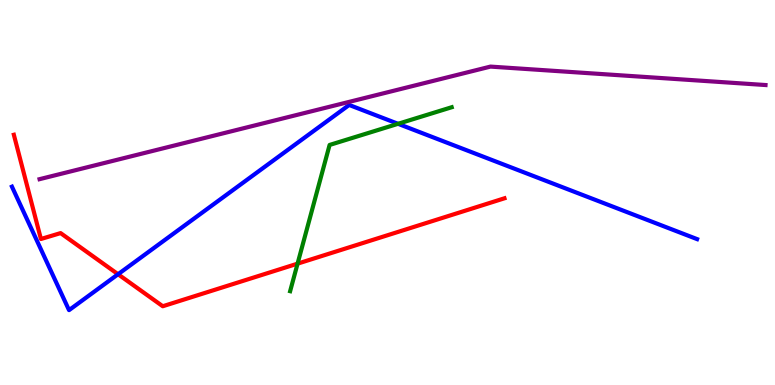[{'lines': ['blue', 'red'], 'intersections': [{'x': 1.52, 'y': 2.88}]}, {'lines': ['green', 'red'], 'intersections': [{'x': 3.84, 'y': 3.15}]}, {'lines': ['purple', 'red'], 'intersections': []}, {'lines': ['blue', 'green'], 'intersections': [{'x': 5.14, 'y': 6.78}]}, {'lines': ['blue', 'purple'], 'intersections': []}, {'lines': ['green', 'purple'], 'intersections': []}]